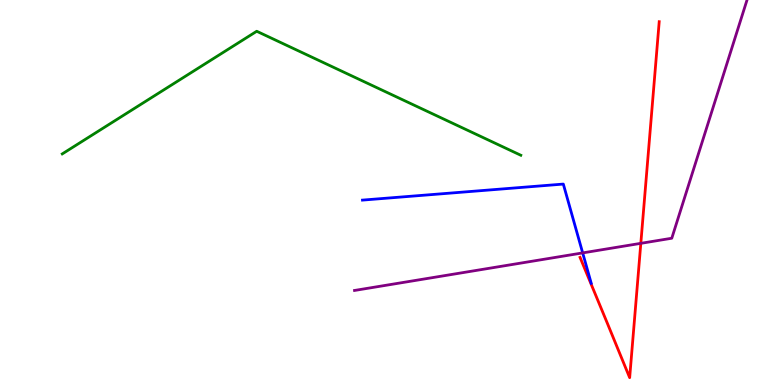[{'lines': ['blue', 'red'], 'intersections': []}, {'lines': ['green', 'red'], 'intersections': []}, {'lines': ['purple', 'red'], 'intersections': [{'x': 8.27, 'y': 3.68}]}, {'lines': ['blue', 'green'], 'intersections': []}, {'lines': ['blue', 'purple'], 'intersections': [{'x': 7.52, 'y': 3.43}]}, {'lines': ['green', 'purple'], 'intersections': []}]